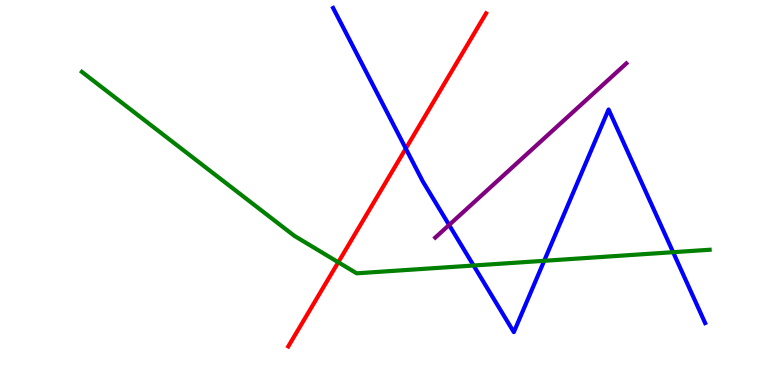[{'lines': ['blue', 'red'], 'intersections': [{'x': 5.24, 'y': 6.14}]}, {'lines': ['green', 'red'], 'intersections': [{'x': 4.36, 'y': 3.19}]}, {'lines': ['purple', 'red'], 'intersections': []}, {'lines': ['blue', 'green'], 'intersections': [{'x': 6.11, 'y': 3.1}, {'x': 7.02, 'y': 3.23}, {'x': 8.69, 'y': 3.45}]}, {'lines': ['blue', 'purple'], 'intersections': [{'x': 5.79, 'y': 4.16}]}, {'lines': ['green', 'purple'], 'intersections': []}]